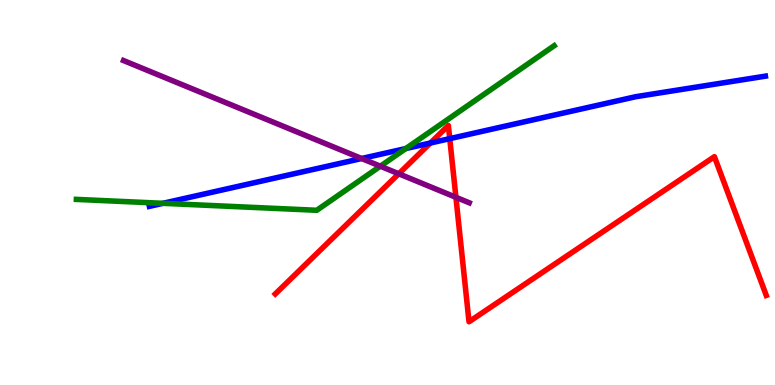[{'lines': ['blue', 'red'], 'intersections': [{'x': 5.55, 'y': 6.29}, {'x': 5.8, 'y': 6.4}]}, {'lines': ['green', 'red'], 'intersections': []}, {'lines': ['purple', 'red'], 'intersections': [{'x': 5.15, 'y': 5.49}, {'x': 5.88, 'y': 4.88}]}, {'lines': ['blue', 'green'], 'intersections': [{'x': 2.1, 'y': 4.72}, {'x': 5.24, 'y': 6.14}]}, {'lines': ['blue', 'purple'], 'intersections': [{'x': 4.67, 'y': 5.88}]}, {'lines': ['green', 'purple'], 'intersections': [{'x': 4.91, 'y': 5.68}]}]